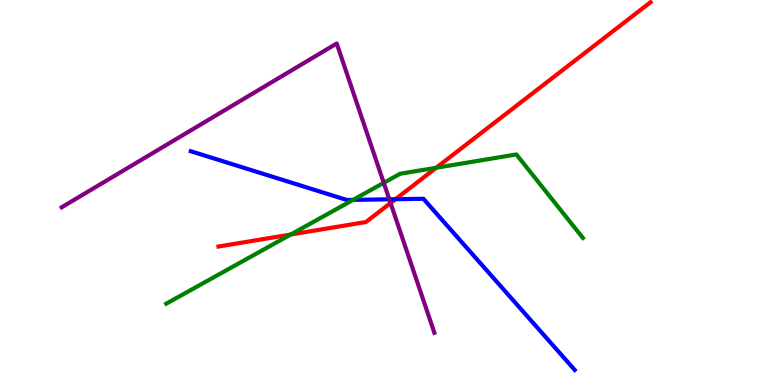[{'lines': ['blue', 'red'], 'intersections': [{'x': 5.1, 'y': 4.83}]}, {'lines': ['green', 'red'], 'intersections': [{'x': 3.75, 'y': 3.91}, {'x': 5.63, 'y': 5.64}]}, {'lines': ['purple', 'red'], 'intersections': [{'x': 5.04, 'y': 4.73}]}, {'lines': ['blue', 'green'], 'intersections': [{'x': 4.56, 'y': 4.81}]}, {'lines': ['blue', 'purple'], 'intersections': [{'x': 5.02, 'y': 4.82}]}, {'lines': ['green', 'purple'], 'intersections': [{'x': 4.95, 'y': 5.25}]}]